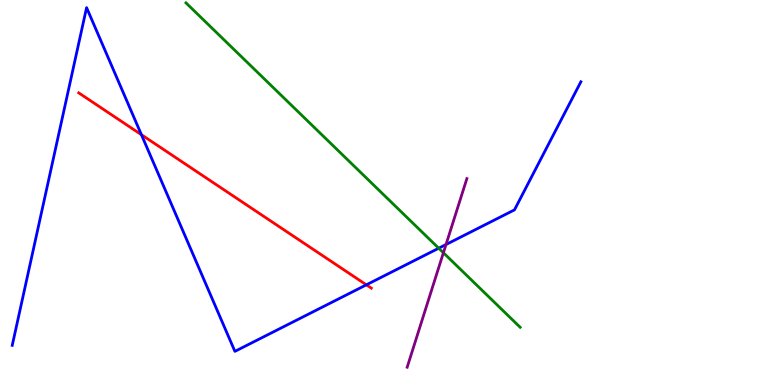[{'lines': ['blue', 'red'], 'intersections': [{'x': 1.82, 'y': 6.5}, {'x': 4.73, 'y': 2.6}]}, {'lines': ['green', 'red'], 'intersections': []}, {'lines': ['purple', 'red'], 'intersections': []}, {'lines': ['blue', 'green'], 'intersections': [{'x': 5.66, 'y': 3.55}]}, {'lines': ['blue', 'purple'], 'intersections': [{'x': 5.76, 'y': 3.65}]}, {'lines': ['green', 'purple'], 'intersections': [{'x': 5.72, 'y': 3.43}]}]